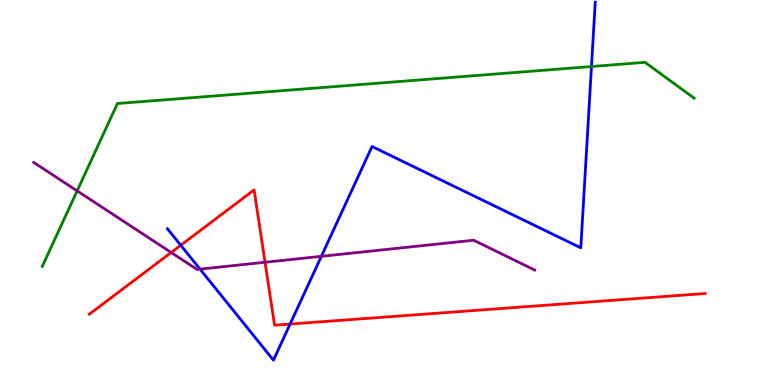[{'lines': ['blue', 'red'], 'intersections': [{'x': 2.33, 'y': 3.63}, {'x': 3.74, 'y': 1.58}]}, {'lines': ['green', 'red'], 'intersections': []}, {'lines': ['purple', 'red'], 'intersections': [{'x': 2.21, 'y': 3.44}, {'x': 3.42, 'y': 3.19}]}, {'lines': ['blue', 'green'], 'intersections': [{'x': 7.63, 'y': 8.27}]}, {'lines': ['blue', 'purple'], 'intersections': [{'x': 2.58, 'y': 3.01}, {'x': 4.15, 'y': 3.34}]}, {'lines': ['green', 'purple'], 'intersections': [{'x': 0.995, 'y': 5.04}]}]